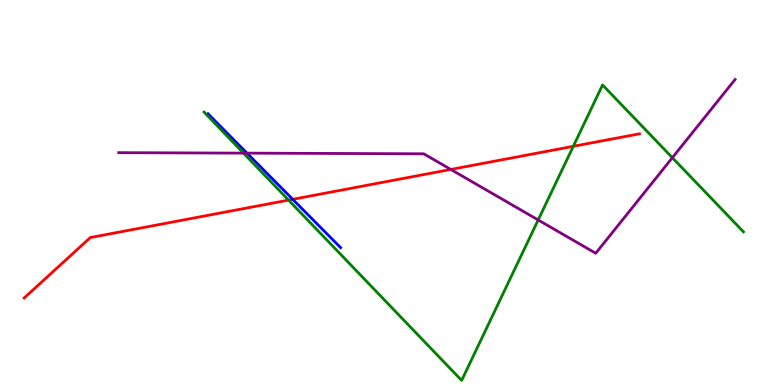[{'lines': ['blue', 'red'], 'intersections': [{'x': 3.78, 'y': 4.82}]}, {'lines': ['green', 'red'], 'intersections': [{'x': 3.72, 'y': 4.8}, {'x': 7.4, 'y': 6.2}]}, {'lines': ['purple', 'red'], 'intersections': [{'x': 5.82, 'y': 5.6}]}, {'lines': ['blue', 'green'], 'intersections': []}, {'lines': ['blue', 'purple'], 'intersections': [{'x': 3.19, 'y': 6.02}]}, {'lines': ['green', 'purple'], 'intersections': [{'x': 3.14, 'y': 6.02}, {'x': 6.94, 'y': 4.29}, {'x': 8.68, 'y': 5.9}]}]